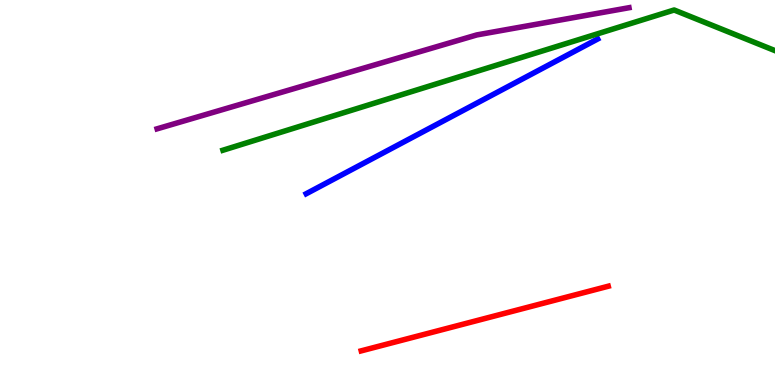[{'lines': ['blue', 'red'], 'intersections': []}, {'lines': ['green', 'red'], 'intersections': []}, {'lines': ['purple', 'red'], 'intersections': []}, {'lines': ['blue', 'green'], 'intersections': []}, {'lines': ['blue', 'purple'], 'intersections': []}, {'lines': ['green', 'purple'], 'intersections': []}]